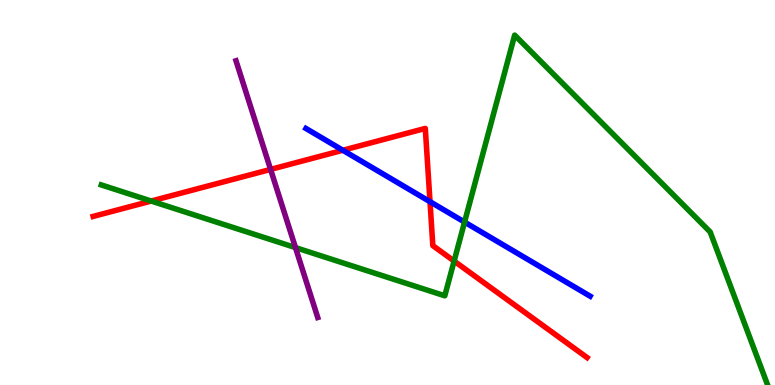[{'lines': ['blue', 'red'], 'intersections': [{'x': 4.42, 'y': 6.1}, {'x': 5.55, 'y': 4.76}]}, {'lines': ['green', 'red'], 'intersections': [{'x': 1.95, 'y': 4.78}, {'x': 5.86, 'y': 3.22}]}, {'lines': ['purple', 'red'], 'intersections': [{'x': 3.49, 'y': 5.6}]}, {'lines': ['blue', 'green'], 'intersections': [{'x': 5.99, 'y': 4.23}]}, {'lines': ['blue', 'purple'], 'intersections': []}, {'lines': ['green', 'purple'], 'intersections': [{'x': 3.81, 'y': 3.57}]}]